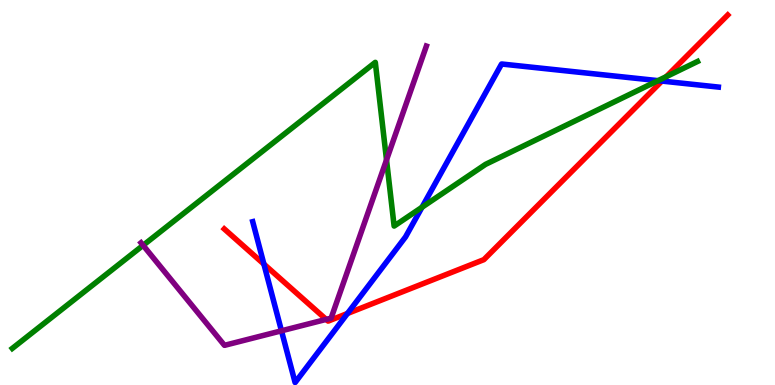[{'lines': ['blue', 'red'], 'intersections': [{'x': 3.41, 'y': 3.14}, {'x': 4.48, 'y': 1.86}, {'x': 8.54, 'y': 7.89}]}, {'lines': ['green', 'red'], 'intersections': [{'x': 8.6, 'y': 8.01}]}, {'lines': ['purple', 'red'], 'intersections': [{'x': 4.21, 'y': 1.7}]}, {'lines': ['blue', 'green'], 'intersections': [{'x': 5.45, 'y': 4.62}, {'x': 8.49, 'y': 7.91}]}, {'lines': ['blue', 'purple'], 'intersections': [{'x': 3.63, 'y': 1.41}]}, {'lines': ['green', 'purple'], 'intersections': [{'x': 1.85, 'y': 3.63}, {'x': 4.99, 'y': 5.85}]}]